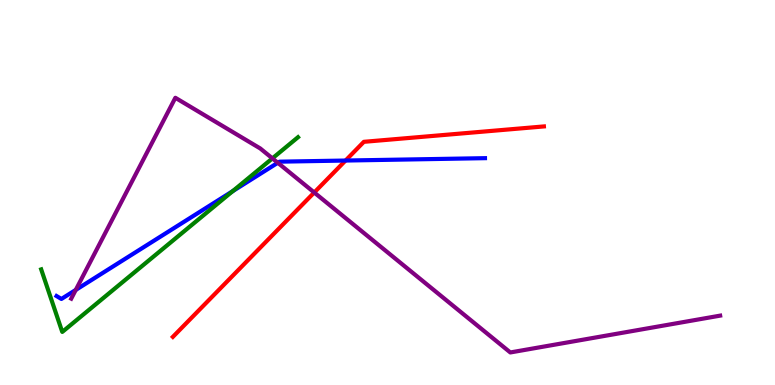[{'lines': ['blue', 'red'], 'intersections': [{'x': 4.46, 'y': 5.83}]}, {'lines': ['green', 'red'], 'intersections': []}, {'lines': ['purple', 'red'], 'intersections': [{'x': 4.05, 'y': 5.0}]}, {'lines': ['blue', 'green'], 'intersections': [{'x': 3.0, 'y': 5.03}]}, {'lines': ['blue', 'purple'], 'intersections': [{'x': 0.977, 'y': 2.47}, {'x': 3.58, 'y': 5.77}]}, {'lines': ['green', 'purple'], 'intersections': [{'x': 3.51, 'y': 5.89}]}]